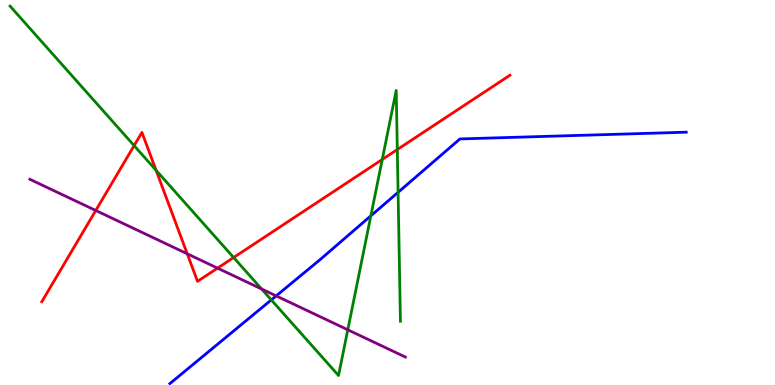[{'lines': ['blue', 'red'], 'intersections': []}, {'lines': ['green', 'red'], 'intersections': [{'x': 1.73, 'y': 6.22}, {'x': 2.01, 'y': 5.58}, {'x': 3.01, 'y': 3.31}, {'x': 4.93, 'y': 5.86}, {'x': 5.13, 'y': 6.12}]}, {'lines': ['purple', 'red'], 'intersections': [{'x': 1.24, 'y': 4.53}, {'x': 2.42, 'y': 3.41}, {'x': 2.81, 'y': 3.04}]}, {'lines': ['blue', 'green'], 'intersections': [{'x': 3.5, 'y': 2.21}, {'x': 4.79, 'y': 4.39}, {'x': 5.14, 'y': 5.0}]}, {'lines': ['blue', 'purple'], 'intersections': [{'x': 3.56, 'y': 2.31}]}, {'lines': ['green', 'purple'], 'intersections': [{'x': 3.38, 'y': 2.49}, {'x': 4.49, 'y': 1.43}]}]